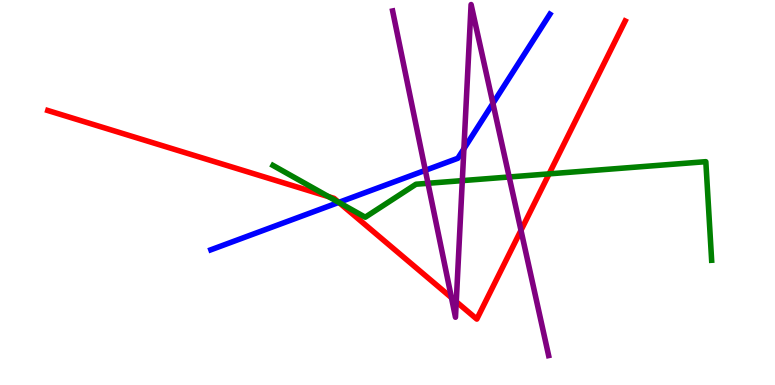[{'lines': ['blue', 'red'], 'intersections': [{'x': 4.37, 'y': 4.74}]}, {'lines': ['green', 'red'], 'intersections': [{'x': 4.24, 'y': 4.89}, {'x': 4.37, 'y': 4.74}, {'x': 7.09, 'y': 5.48}]}, {'lines': ['purple', 'red'], 'intersections': [{'x': 5.83, 'y': 2.27}, {'x': 5.89, 'y': 2.16}, {'x': 6.72, 'y': 4.02}]}, {'lines': ['blue', 'green'], 'intersections': [{'x': 4.37, 'y': 4.74}]}, {'lines': ['blue', 'purple'], 'intersections': [{'x': 5.49, 'y': 5.58}, {'x': 5.99, 'y': 6.14}, {'x': 6.36, 'y': 7.32}]}, {'lines': ['green', 'purple'], 'intersections': [{'x': 5.52, 'y': 5.24}, {'x': 5.97, 'y': 5.31}, {'x': 6.57, 'y': 5.4}]}]